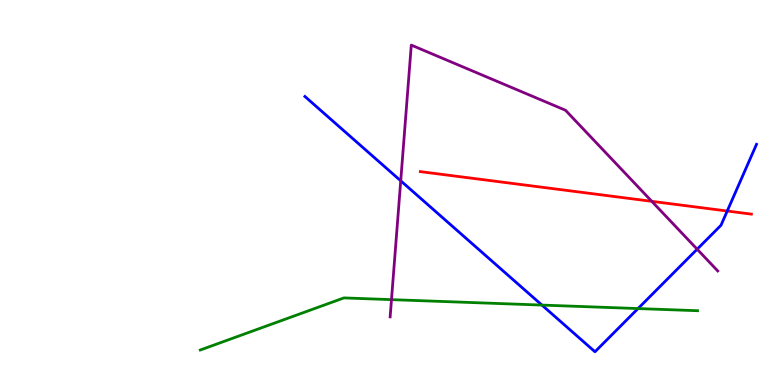[{'lines': ['blue', 'red'], 'intersections': [{'x': 9.38, 'y': 4.52}]}, {'lines': ['green', 'red'], 'intersections': []}, {'lines': ['purple', 'red'], 'intersections': [{'x': 8.41, 'y': 4.77}]}, {'lines': ['blue', 'green'], 'intersections': [{'x': 6.99, 'y': 2.08}, {'x': 8.23, 'y': 1.99}]}, {'lines': ['blue', 'purple'], 'intersections': [{'x': 5.17, 'y': 5.3}, {'x': 9.0, 'y': 3.53}]}, {'lines': ['green', 'purple'], 'intersections': [{'x': 5.05, 'y': 2.22}]}]